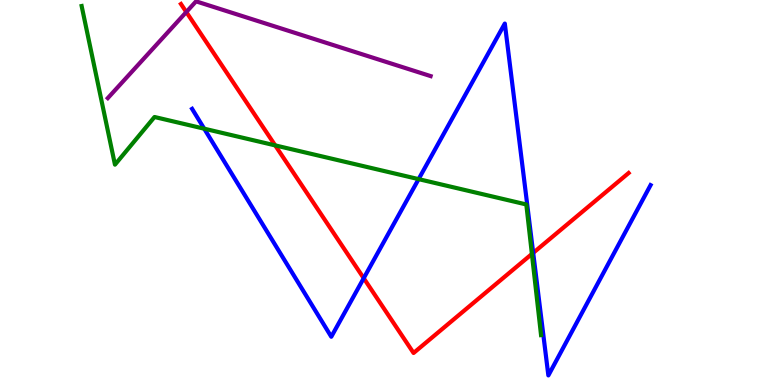[{'lines': ['blue', 'red'], 'intersections': [{'x': 4.69, 'y': 2.77}, {'x': 6.88, 'y': 3.43}]}, {'lines': ['green', 'red'], 'intersections': [{'x': 3.55, 'y': 6.22}, {'x': 6.86, 'y': 3.4}]}, {'lines': ['purple', 'red'], 'intersections': [{'x': 2.4, 'y': 9.69}]}, {'lines': ['blue', 'green'], 'intersections': [{'x': 2.64, 'y': 6.66}, {'x': 5.4, 'y': 5.35}]}, {'lines': ['blue', 'purple'], 'intersections': []}, {'lines': ['green', 'purple'], 'intersections': []}]